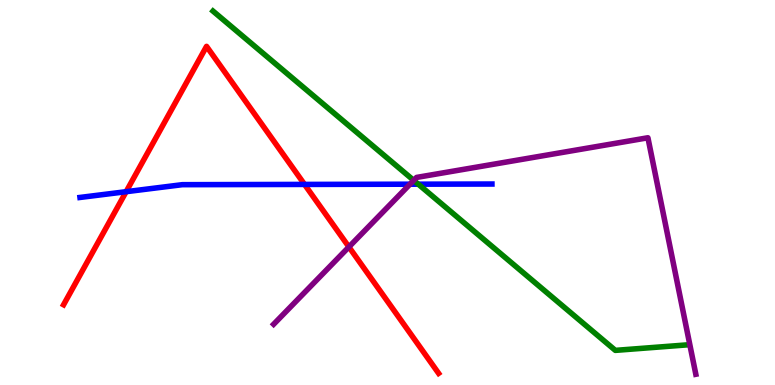[{'lines': ['blue', 'red'], 'intersections': [{'x': 1.63, 'y': 5.02}, {'x': 3.93, 'y': 5.21}]}, {'lines': ['green', 'red'], 'intersections': []}, {'lines': ['purple', 'red'], 'intersections': [{'x': 4.5, 'y': 3.59}]}, {'lines': ['blue', 'green'], 'intersections': [{'x': 5.4, 'y': 5.22}]}, {'lines': ['blue', 'purple'], 'intersections': [{'x': 5.29, 'y': 5.22}]}, {'lines': ['green', 'purple'], 'intersections': [{'x': 5.34, 'y': 5.32}]}]